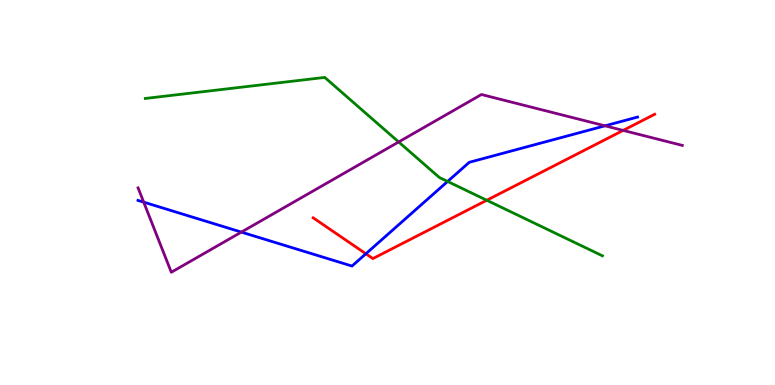[{'lines': ['blue', 'red'], 'intersections': [{'x': 4.72, 'y': 3.41}]}, {'lines': ['green', 'red'], 'intersections': [{'x': 6.28, 'y': 4.8}]}, {'lines': ['purple', 'red'], 'intersections': [{'x': 8.04, 'y': 6.61}]}, {'lines': ['blue', 'green'], 'intersections': [{'x': 5.78, 'y': 5.29}]}, {'lines': ['blue', 'purple'], 'intersections': [{'x': 1.85, 'y': 4.75}, {'x': 3.11, 'y': 3.97}, {'x': 7.81, 'y': 6.73}]}, {'lines': ['green', 'purple'], 'intersections': [{'x': 5.14, 'y': 6.31}]}]